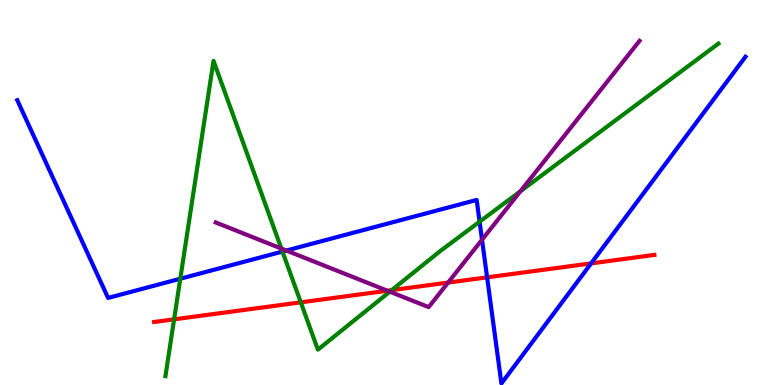[{'lines': ['blue', 'red'], 'intersections': [{'x': 6.29, 'y': 2.8}, {'x': 7.63, 'y': 3.16}]}, {'lines': ['green', 'red'], 'intersections': [{'x': 2.25, 'y': 1.71}, {'x': 3.88, 'y': 2.15}, {'x': 5.05, 'y': 2.46}]}, {'lines': ['purple', 'red'], 'intersections': [{'x': 5.0, 'y': 2.45}, {'x': 5.78, 'y': 2.66}]}, {'lines': ['blue', 'green'], 'intersections': [{'x': 2.33, 'y': 2.76}, {'x': 3.64, 'y': 3.47}, {'x': 6.19, 'y': 4.24}]}, {'lines': ['blue', 'purple'], 'intersections': [{'x': 3.69, 'y': 3.49}, {'x': 6.22, 'y': 3.77}]}, {'lines': ['green', 'purple'], 'intersections': [{'x': 3.63, 'y': 3.54}, {'x': 5.03, 'y': 2.42}, {'x': 6.71, 'y': 5.03}]}]